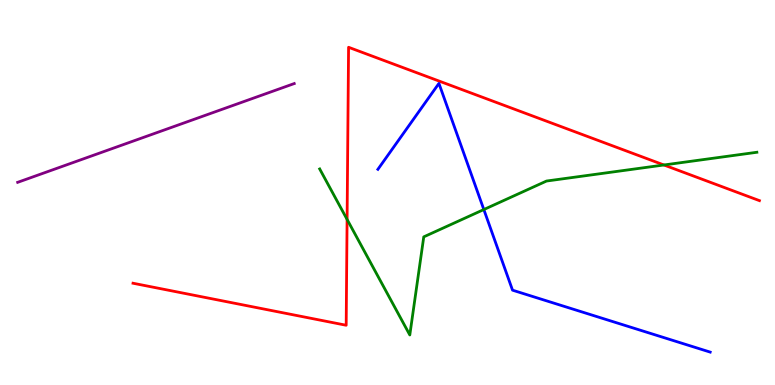[{'lines': ['blue', 'red'], 'intersections': []}, {'lines': ['green', 'red'], 'intersections': [{'x': 4.48, 'y': 4.3}, {'x': 8.57, 'y': 5.71}]}, {'lines': ['purple', 'red'], 'intersections': []}, {'lines': ['blue', 'green'], 'intersections': [{'x': 6.24, 'y': 4.56}]}, {'lines': ['blue', 'purple'], 'intersections': []}, {'lines': ['green', 'purple'], 'intersections': []}]